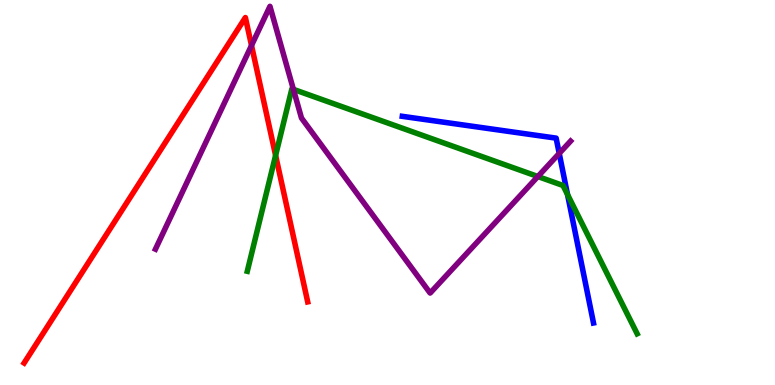[{'lines': ['blue', 'red'], 'intersections': []}, {'lines': ['green', 'red'], 'intersections': [{'x': 3.56, 'y': 5.96}]}, {'lines': ['purple', 'red'], 'intersections': [{'x': 3.25, 'y': 8.82}]}, {'lines': ['blue', 'green'], 'intersections': [{'x': 7.32, 'y': 4.95}]}, {'lines': ['blue', 'purple'], 'intersections': [{'x': 7.22, 'y': 6.02}]}, {'lines': ['green', 'purple'], 'intersections': [{'x': 3.79, 'y': 7.68}, {'x': 6.94, 'y': 5.42}]}]